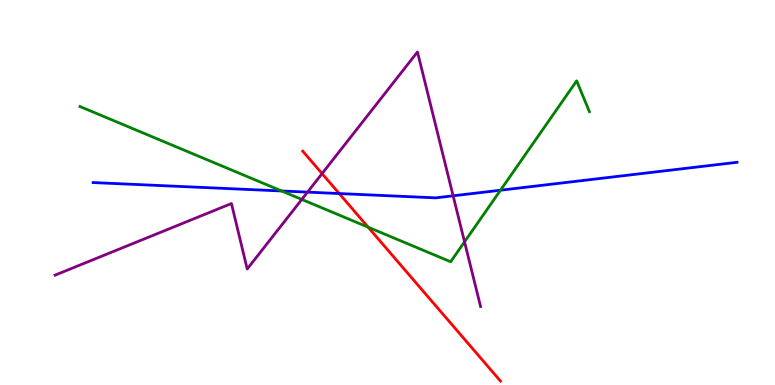[{'lines': ['blue', 'red'], 'intersections': [{'x': 4.38, 'y': 4.97}]}, {'lines': ['green', 'red'], 'intersections': [{'x': 4.75, 'y': 4.1}]}, {'lines': ['purple', 'red'], 'intersections': [{'x': 4.16, 'y': 5.49}]}, {'lines': ['blue', 'green'], 'intersections': [{'x': 3.63, 'y': 5.04}, {'x': 6.46, 'y': 5.06}]}, {'lines': ['blue', 'purple'], 'intersections': [{'x': 3.97, 'y': 5.01}, {'x': 5.85, 'y': 4.91}]}, {'lines': ['green', 'purple'], 'intersections': [{'x': 3.89, 'y': 4.82}, {'x': 5.99, 'y': 3.72}]}]